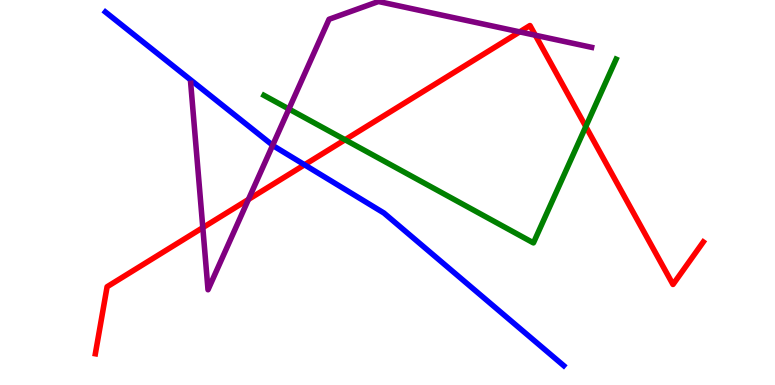[{'lines': ['blue', 'red'], 'intersections': [{'x': 3.93, 'y': 5.72}]}, {'lines': ['green', 'red'], 'intersections': [{'x': 4.45, 'y': 6.37}, {'x': 7.56, 'y': 6.71}]}, {'lines': ['purple', 'red'], 'intersections': [{'x': 2.62, 'y': 4.09}, {'x': 3.21, 'y': 4.82}, {'x': 6.71, 'y': 9.17}, {'x': 6.91, 'y': 9.08}]}, {'lines': ['blue', 'green'], 'intersections': []}, {'lines': ['blue', 'purple'], 'intersections': [{'x': 3.52, 'y': 6.23}]}, {'lines': ['green', 'purple'], 'intersections': [{'x': 3.73, 'y': 7.17}]}]